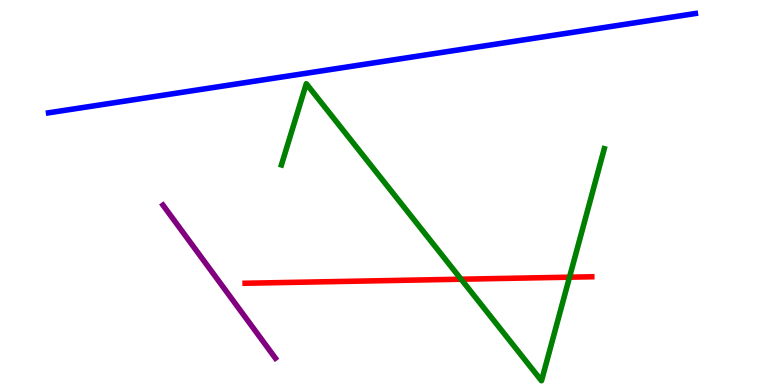[{'lines': ['blue', 'red'], 'intersections': []}, {'lines': ['green', 'red'], 'intersections': [{'x': 5.95, 'y': 2.75}, {'x': 7.35, 'y': 2.8}]}, {'lines': ['purple', 'red'], 'intersections': []}, {'lines': ['blue', 'green'], 'intersections': []}, {'lines': ['blue', 'purple'], 'intersections': []}, {'lines': ['green', 'purple'], 'intersections': []}]